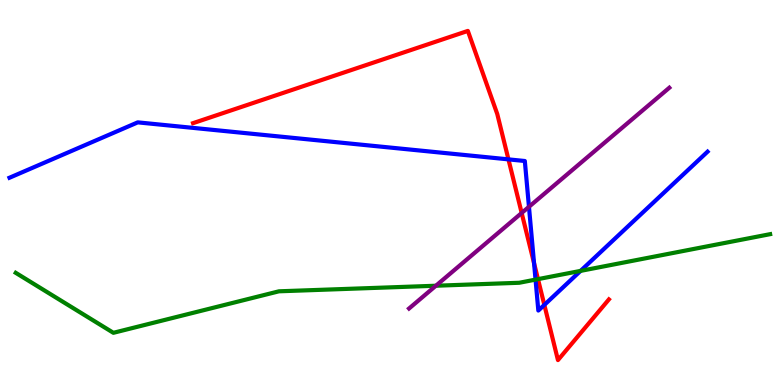[{'lines': ['blue', 'red'], 'intersections': [{'x': 6.56, 'y': 5.86}, {'x': 6.89, 'y': 3.16}, {'x': 7.02, 'y': 2.08}]}, {'lines': ['green', 'red'], 'intersections': [{'x': 6.94, 'y': 2.75}]}, {'lines': ['purple', 'red'], 'intersections': [{'x': 6.73, 'y': 4.47}]}, {'lines': ['blue', 'green'], 'intersections': [{'x': 6.91, 'y': 2.74}, {'x': 7.49, 'y': 2.96}]}, {'lines': ['blue', 'purple'], 'intersections': [{'x': 6.83, 'y': 4.63}]}, {'lines': ['green', 'purple'], 'intersections': [{'x': 5.62, 'y': 2.58}]}]